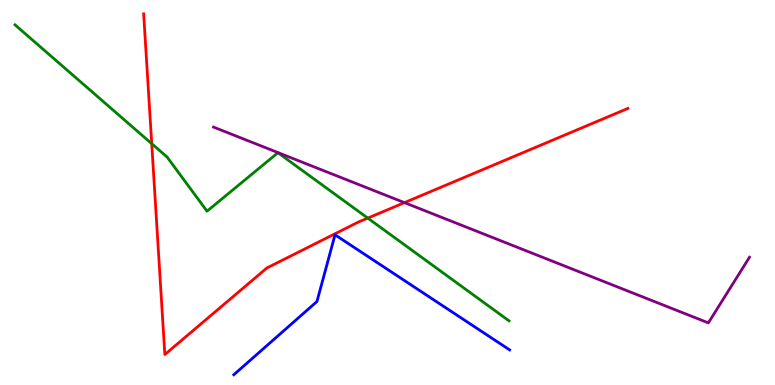[{'lines': ['blue', 'red'], 'intersections': []}, {'lines': ['green', 'red'], 'intersections': [{'x': 1.96, 'y': 6.27}, {'x': 4.75, 'y': 4.34}]}, {'lines': ['purple', 'red'], 'intersections': [{'x': 5.22, 'y': 4.74}]}, {'lines': ['blue', 'green'], 'intersections': []}, {'lines': ['blue', 'purple'], 'intersections': []}, {'lines': ['green', 'purple'], 'intersections': []}]